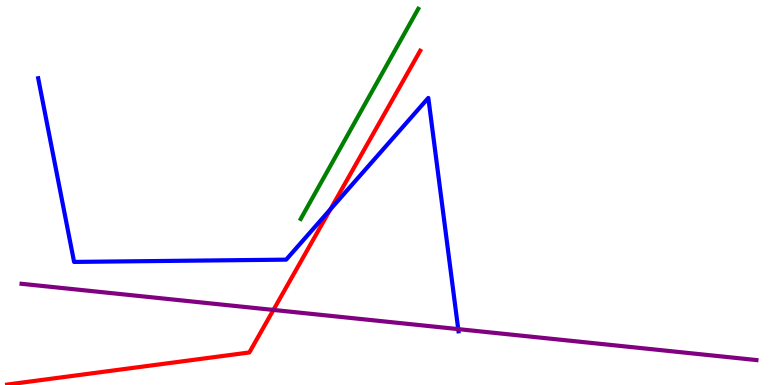[{'lines': ['blue', 'red'], 'intersections': [{'x': 4.26, 'y': 4.56}]}, {'lines': ['green', 'red'], 'intersections': []}, {'lines': ['purple', 'red'], 'intersections': [{'x': 3.53, 'y': 1.95}]}, {'lines': ['blue', 'green'], 'intersections': []}, {'lines': ['blue', 'purple'], 'intersections': [{'x': 5.91, 'y': 1.45}]}, {'lines': ['green', 'purple'], 'intersections': []}]